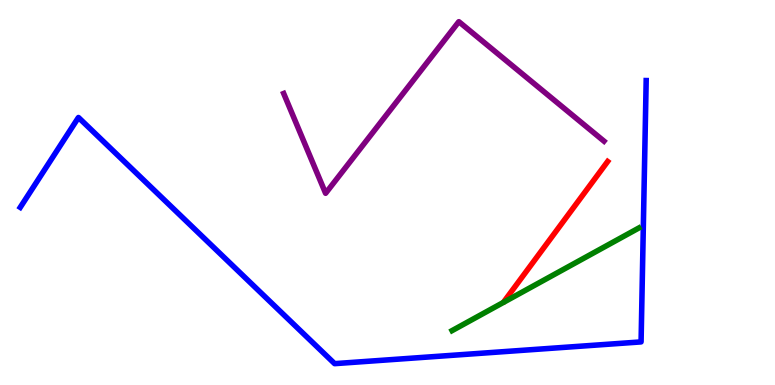[{'lines': ['blue', 'red'], 'intersections': []}, {'lines': ['green', 'red'], 'intersections': []}, {'lines': ['purple', 'red'], 'intersections': []}, {'lines': ['blue', 'green'], 'intersections': []}, {'lines': ['blue', 'purple'], 'intersections': []}, {'lines': ['green', 'purple'], 'intersections': []}]